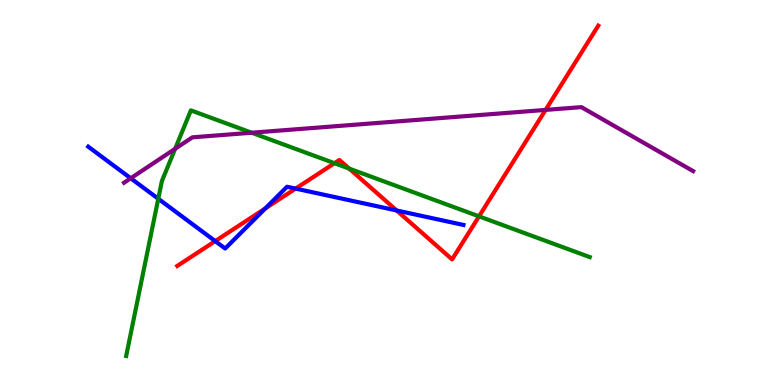[{'lines': ['blue', 'red'], 'intersections': [{'x': 2.78, 'y': 3.74}, {'x': 3.42, 'y': 4.59}, {'x': 3.81, 'y': 5.1}, {'x': 5.12, 'y': 4.53}]}, {'lines': ['green', 'red'], 'intersections': [{'x': 4.32, 'y': 5.76}, {'x': 4.51, 'y': 5.62}, {'x': 6.18, 'y': 4.38}]}, {'lines': ['purple', 'red'], 'intersections': [{'x': 7.04, 'y': 7.15}]}, {'lines': ['blue', 'green'], 'intersections': [{'x': 2.04, 'y': 4.84}]}, {'lines': ['blue', 'purple'], 'intersections': [{'x': 1.69, 'y': 5.37}]}, {'lines': ['green', 'purple'], 'intersections': [{'x': 2.26, 'y': 6.14}, {'x': 3.25, 'y': 6.55}]}]